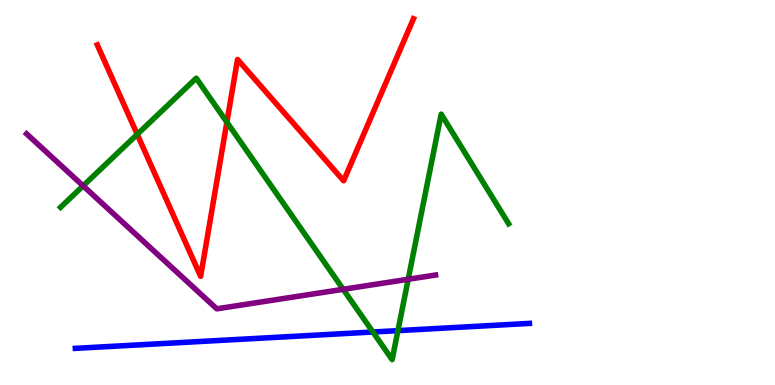[{'lines': ['blue', 'red'], 'intersections': []}, {'lines': ['green', 'red'], 'intersections': [{'x': 1.77, 'y': 6.51}, {'x': 2.93, 'y': 6.83}]}, {'lines': ['purple', 'red'], 'intersections': []}, {'lines': ['blue', 'green'], 'intersections': [{'x': 4.81, 'y': 1.38}, {'x': 5.13, 'y': 1.41}]}, {'lines': ['blue', 'purple'], 'intersections': []}, {'lines': ['green', 'purple'], 'intersections': [{'x': 1.07, 'y': 5.17}, {'x': 4.43, 'y': 2.49}, {'x': 5.27, 'y': 2.75}]}]